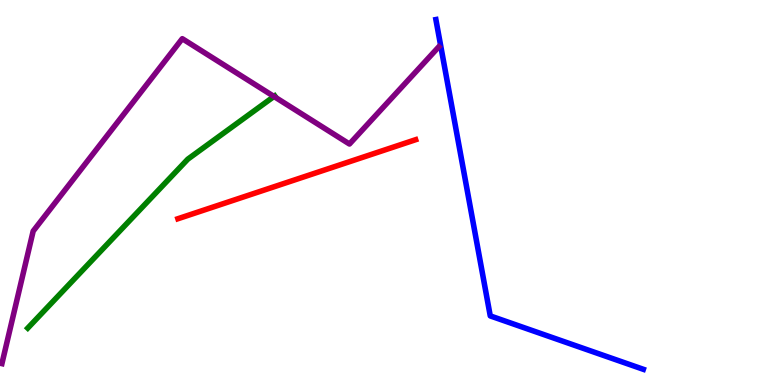[{'lines': ['blue', 'red'], 'intersections': []}, {'lines': ['green', 'red'], 'intersections': []}, {'lines': ['purple', 'red'], 'intersections': []}, {'lines': ['blue', 'green'], 'intersections': []}, {'lines': ['blue', 'purple'], 'intersections': []}, {'lines': ['green', 'purple'], 'intersections': [{'x': 3.54, 'y': 7.49}]}]